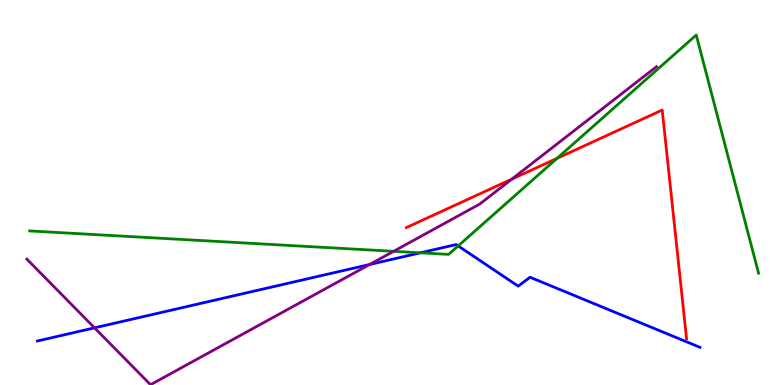[{'lines': ['blue', 'red'], 'intersections': []}, {'lines': ['green', 'red'], 'intersections': [{'x': 7.19, 'y': 5.89}]}, {'lines': ['purple', 'red'], 'intersections': [{'x': 6.6, 'y': 5.35}]}, {'lines': ['blue', 'green'], 'intersections': [{'x': 5.42, 'y': 3.43}, {'x': 5.91, 'y': 3.61}]}, {'lines': ['blue', 'purple'], 'intersections': [{'x': 1.22, 'y': 1.48}, {'x': 4.77, 'y': 3.13}]}, {'lines': ['green', 'purple'], 'intersections': [{'x': 5.08, 'y': 3.47}]}]